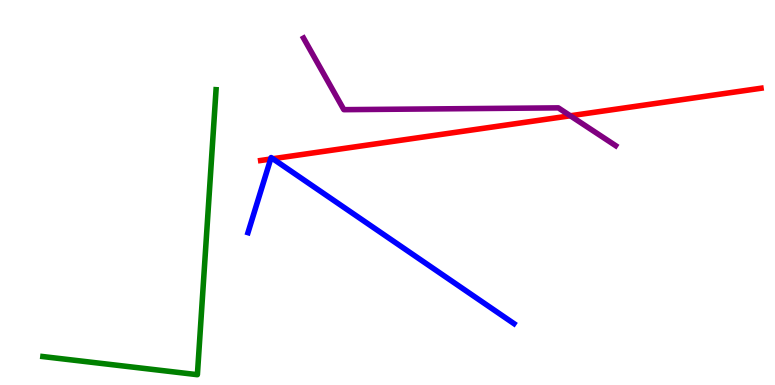[{'lines': ['blue', 'red'], 'intersections': [{'x': 3.49, 'y': 5.87}, {'x': 3.52, 'y': 5.88}]}, {'lines': ['green', 'red'], 'intersections': []}, {'lines': ['purple', 'red'], 'intersections': [{'x': 7.36, 'y': 6.99}]}, {'lines': ['blue', 'green'], 'intersections': []}, {'lines': ['blue', 'purple'], 'intersections': []}, {'lines': ['green', 'purple'], 'intersections': []}]